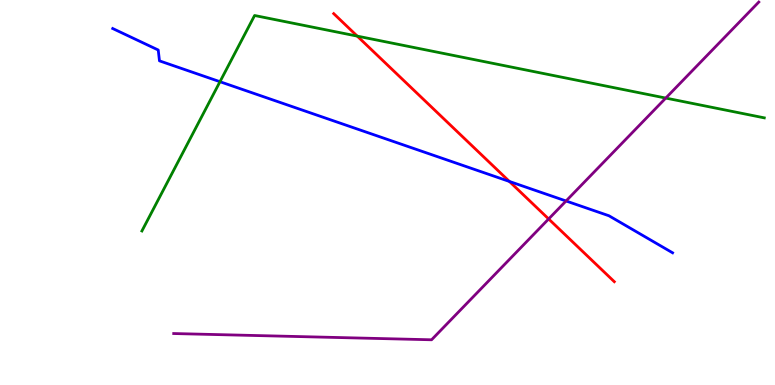[{'lines': ['blue', 'red'], 'intersections': [{'x': 6.57, 'y': 5.29}]}, {'lines': ['green', 'red'], 'intersections': [{'x': 4.61, 'y': 9.06}]}, {'lines': ['purple', 'red'], 'intersections': [{'x': 7.08, 'y': 4.31}]}, {'lines': ['blue', 'green'], 'intersections': [{'x': 2.84, 'y': 7.88}]}, {'lines': ['blue', 'purple'], 'intersections': [{'x': 7.3, 'y': 4.78}]}, {'lines': ['green', 'purple'], 'intersections': [{'x': 8.59, 'y': 7.45}]}]